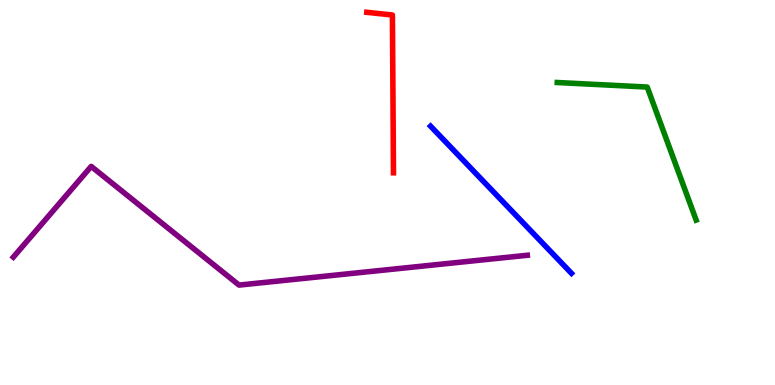[{'lines': ['blue', 'red'], 'intersections': []}, {'lines': ['green', 'red'], 'intersections': []}, {'lines': ['purple', 'red'], 'intersections': []}, {'lines': ['blue', 'green'], 'intersections': []}, {'lines': ['blue', 'purple'], 'intersections': []}, {'lines': ['green', 'purple'], 'intersections': []}]